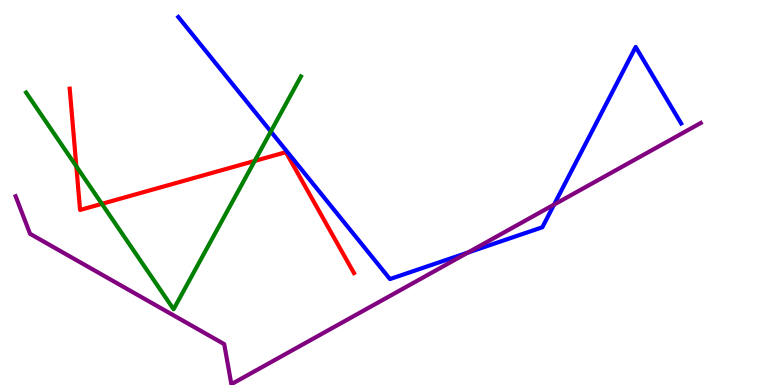[{'lines': ['blue', 'red'], 'intersections': []}, {'lines': ['green', 'red'], 'intersections': [{'x': 0.985, 'y': 5.68}, {'x': 1.31, 'y': 4.71}, {'x': 3.29, 'y': 5.82}]}, {'lines': ['purple', 'red'], 'intersections': []}, {'lines': ['blue', 'green'], 'intersections': [{'x': 3.49, 'y': 6.58}]}, {'lines': ['blue', 'purple'], 'intersections': [{'x': 6.04, 'y': 3.44}, {'x': 7.15, 'y': 4.69}]}, {'lines': ['green', 'purple'], 'intersections': []}]